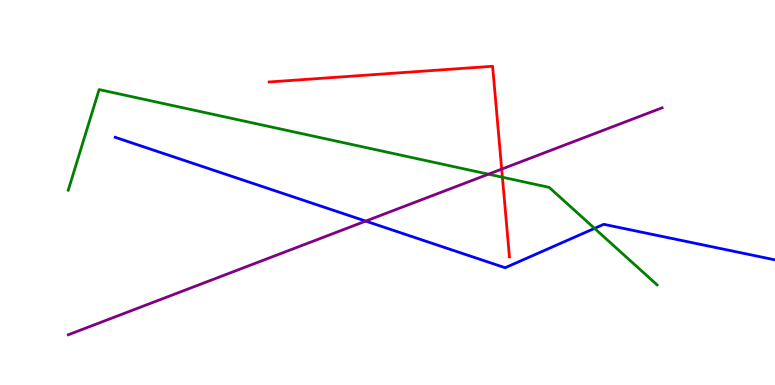[{'lines': ['blue', 'red'], 'intersections': []}, {'lines': ['green', 'red'], 'intersections': [{'x': 6.48, 'y': 5.4}]}, {'lines': ['purple', 'red'], 'intersections': [{'x': 6.47, 'y': 5.61}]}, {'lines': ['blue', 'green'], 'intersections': [{'x': 7.67, 'y': 4.07}]}, {'lines': ['blue', 'purple'], 'intersections': [{'x': 4.72, 'y': 4.26}]}, {'lines': ['green', 'purple'], 'intersections': [{'x': 6.3, 'y': 5.48}]}]